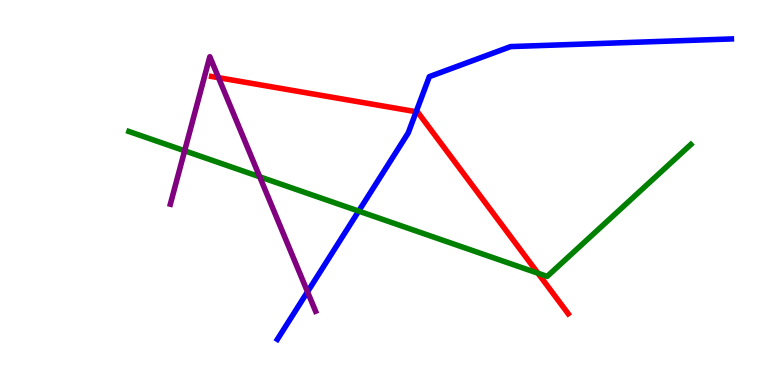[{'lines': ['blue', 'red'], 'intersections': [{'x': 5.37, 'y': 7.1}]}, {'lines': ['green', 'red'], 'intersections': [{'x': 6.94, 'y': 2.9}]}, {'lines': ['purple', 'red'], 'intersections': [{'x': 2.82, 'y': 7.98}]}, {'lines': ['blue', 'green'], 'intersections': [{'x': 4.63, 'y': 4.52}]}, {'lines': ['blue', 'purple'], 'intersections': [{'x': 3.97, 'y': 2.42}]}, {'lines': ['green', 'purple'], 'intersections': [{'x': 2.38, 'y': 6.08}, {'x': 3.35, 'y': 5.41}]}]